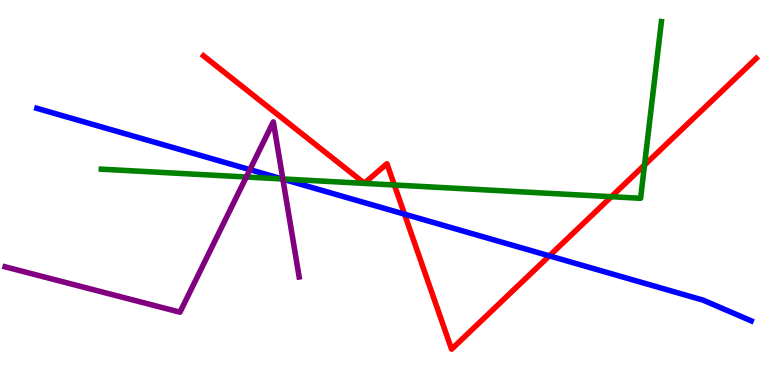[{'lines': ['blue', 'red'], 'intersections': [{'x': 5.22, 'y': 4.44}, {'x': 7.09, 'y': 3.35}]}, {'lines': ['green', 'red'], 'intersections': [{'x': 5.09, 'y': 5.2}, {'x': 7.89, 'y': 4.89}, {'x': 8.32, 'y': 5.71}]}, {'lines': ['purple', 'red'], 'intersections': []}, {'lines': ['blue', 'green'], 'intersections': [{'x': 3.64, 'y': 5.35}]}, {'lines': ['blue', 'purple'], 'intersections': [{'x': 3.22, 'y': 5.59}, {'x': 3.65, 'y': 5.35}]}, {'lines': ['green', 'purple'], 'intersections': [{'x': 3.18, 'y': 5.4}, {'x': 3.65, 'y': 5.35}]}]